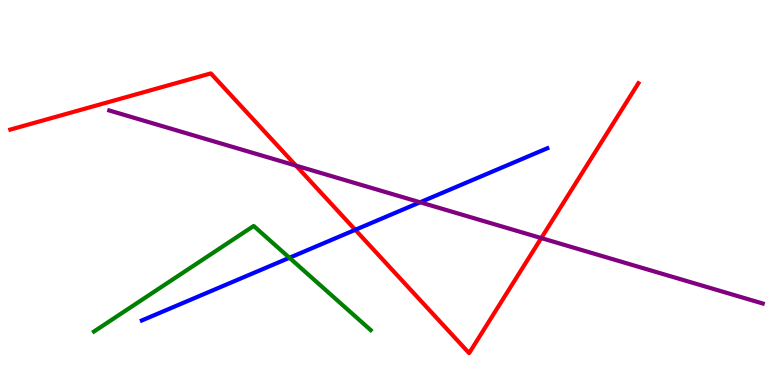[{'lines': ['blue', 'red'], 'intersections': [{'x': 4.58, 'y': 4.03}]}, {'lines': ['green', 'red'], 'intersections': []}, {'lines': ['purple', 'red'], 'intersections': [{'x': 3.82, 'y': 5.7}, {'x': 6.98, 'y': 3.82}]}, {'lines': ['blue', 'green'], 'intersections': [{'x': 3.73, 'y': 3.3}]}, {'lines': ['blue', 'purple'], 'intersections': [{'x': 5.42, 'y': 4.75}]}, {'lines': ['green', 'purple'], 'intersections': []}]